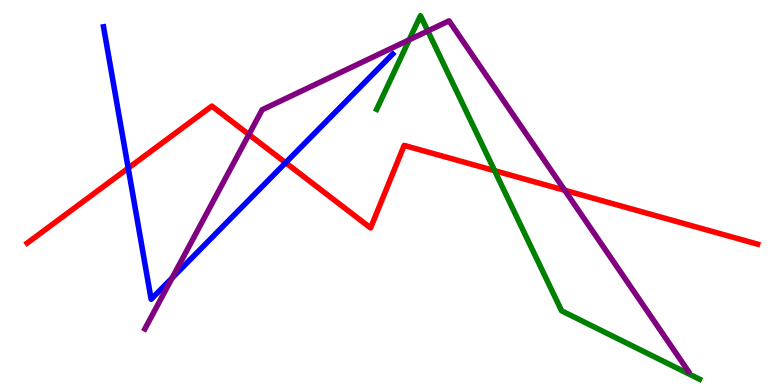[{'lines': ['blue', 'red'], 'intersections': [{'x': 1.65, 'y': 5.63}, {'x': 3.69, 'y': 5.77}]}, {'lines': ['green', 'red'], 'intersections': [{'x': 6.38, 'y': 5.57}]}, {'lines': ['purple', 'red'], 'intersections': [{'x': 3.21, 'y': 6.51}, {'x': 7.29, 'y': 5.06}]}, {'lines': ['blue', 'green'], 'intersections': []}, {'lines': ['blue', 'purple'], 'intersections': [{'x': 2.22, 'y': 2.78}]}, {'lines': ['green', 'purple'], 'intersections': [{'x': 5.28, 'y': 8.97}, {'x': 5.52, 'y': 9.2}]}]